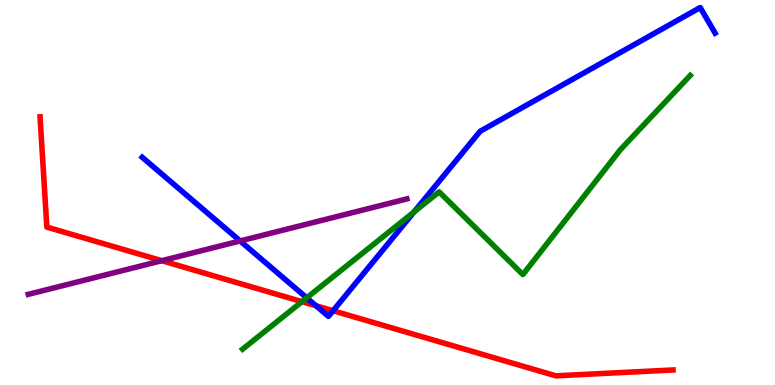[{'lines': ['blue', 'red'], 'intersections': [{'x': 4.08, 'y': 2.06}, {'x': 4.3, 'y': 1.93}]}, {'lines': ['green', 'red'], 'intersections': [{'x': 3.9, 'y': 2.16}]}, {'lines': ['purple', 'red'], 'intersections': [{'x': 2.09, 'y': 3.23}]}, {'lines': ['blue', 'green'], 'intersections': [{'x': 3.96, 'y': 2.26}, {'x': 5.34, 'y': 4.49}]}, {'lines': ['blue', 'purple'], 'intersections': [{'x': 3.1, 'y': 3.74}]}, {'lines': ['green', 'purple'], 'intersections': []}]